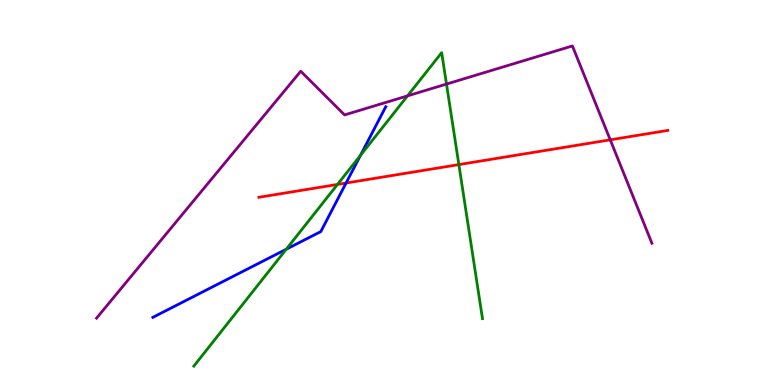[{'lines': ['blue', 'red'], 'intersections': [{'x': 4.47, 'y': 5.25}]}, {'lines': ['green', 'red'], 'intersections': [{'x': 4.35, 'y': 5.21}, {'x': 5.92, 'y': 5.72}]}, {'lines': ['purple', 'red'], 'intersections': [{'x': 7.87, 'y': 6.37}]}, {'lines': ['blue', 'green'], 'intersections': [{'x': 3.69, 'y': 3.53}, {'x': 4.65, 'y': 5.96}]}, {'lines': ['blue', 'purple'], 'intersections': []}, {'lines': ['green', 'purple'], 'intersections': [{'x': 5.26, 'y': 7.51}, {'x': 5.76, 'y': 7.82}]}]